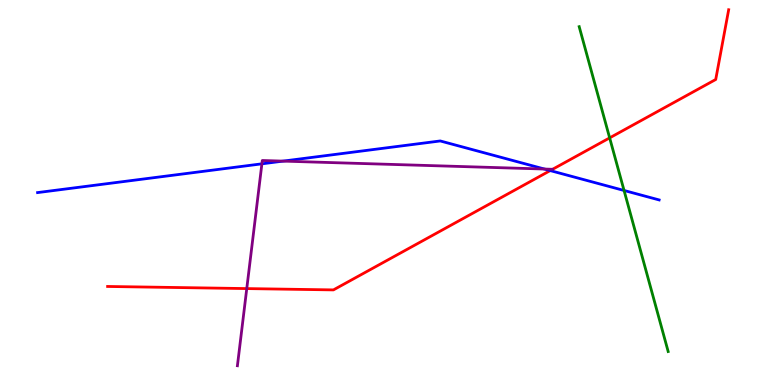[{'lines': ['blue', 'red'], 'intersections': [{'x': 7.1, 'y': 5.57}]}, {'lines': ['green', 'red'], 'intersections': [{'x': 7.87, 'y': 6.42}]}, {'lines': ['purple', 'red'], 'intersections': [{'x': 3.18, 'y': 2.5}, {'x': 7.13, 'y': 5.6}]}, {'lines': ['blue', 'green'], 'intersections': [{'x': 8.05, 'y': 5.05}]}, {'lines': ['blue', 'purple'], 'intersections': [{'x': 3.38, 'y': 5.74}, {'x': 3.65, 'y': 5.82}, {'x': 7.03, 'y': 5.61}]}, {'lines': ['green', 'purple'], 'intersections': []}]